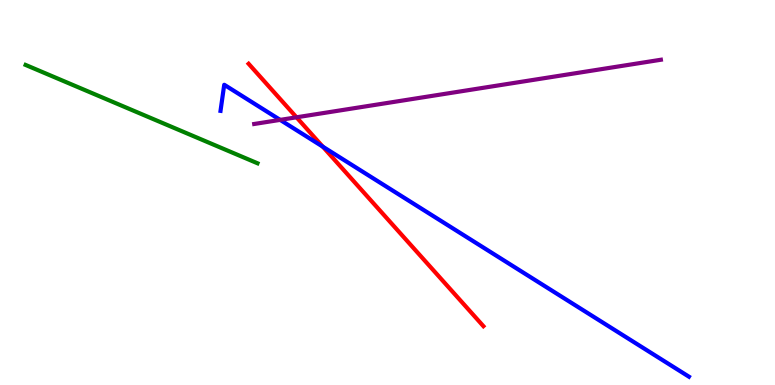[{'lines': ['blue', 'red'], 'intersections': [{'x': 4.16, 'y': 6.19}]}, {'lines': ['green', 'red'], 'intersections': []}, {'lines': ['purple', 'red'], 'intersections': [{'x': 3.83, 'y': 6.95}]}, {'lines': ['blue', 'green'], 'intersections': []}, {'lines': ['blue', 'purple'], 'intersections': [{'x': 3.61, 'y': 6.89}]}, {'lines': ['green', 'purple'], 'intersections': []}]